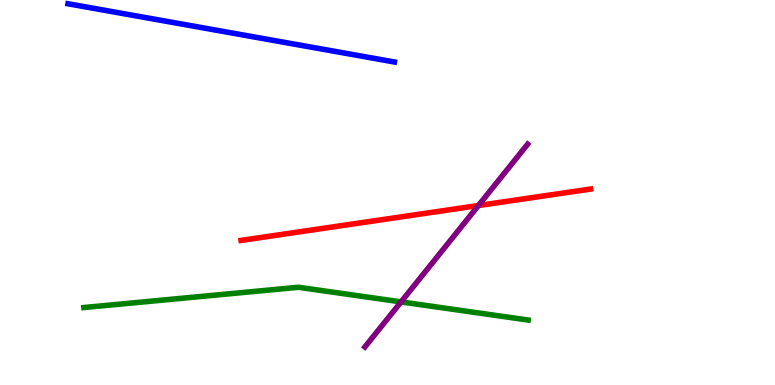[{'lines': ['blue', 'red'], 'intersections': []}, {'lines': ['green', 'red'], 'intersections': []}, {'lines': ['purple', 'red'], 'intersections': [{'x': 6.17, 'y': 4.66}]}, {'lines': ['blue', 'green'], 'intersections': []}, {'lines': ['blue', 'purple'], 'intersections': []}, {'lines': ['green', 'purple'], 'intersections': [{'x': 5.18, 'y': 2.16}]}]